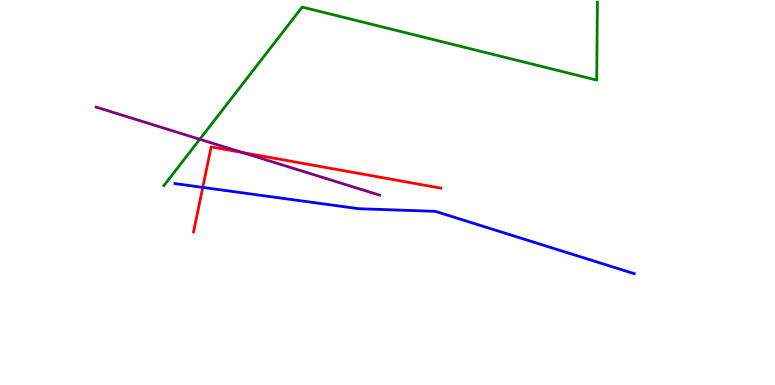[{'lines': ['blue', 'red'], 'intersections': [{'x': 2.62, 'y': 5.13}]}, {'lines': ['green', 'red'], 'intersections': []}, {'lines': ['purple', 'red'], 'intersections': [{'x': 3.13, 'y': 6.04}]}, {'lines': ['blue', 'green'], 'intersections': []}, {'lines': ['blue', 'purple'], 'intersections': []}, {'lines': ['green', 'purple'], 'intersections': [{'x': 2.58, 'y': 6.38}]}]